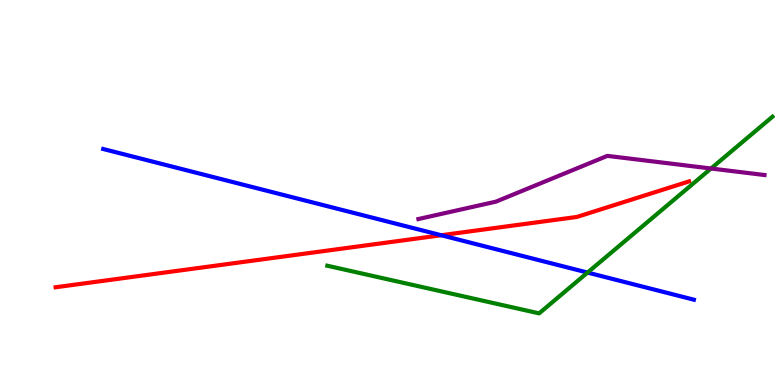[{'lines': ['blue', 'red'], 'intersections': [{'x': 5.69, 'y': 3.89}]}, {'lines': ['green', 'red'], 'intersections': []}, {'lines': ['purple', 'red'], 'intersections': []}, {'lines': ['blue', 'green'], 'intersections': [{'x': 7.58, 'y': 2.92}]}, {'lines': ['blue', 'purple'], 'intersections': []}, {'lines': ['green', 'purple'], 'intersections': [{'x': 9.17, 'y': 5.62}]}]